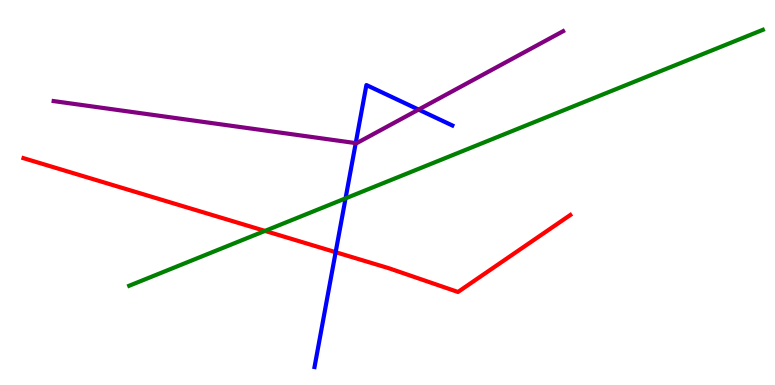[{'lines': ['blue', 'red'], 'intersections': [{'x': 4.33, 'y': 3.45}]}, {'lines': ['green', 'red'], 'intersections': [{'x': 3.42, 'y': 4.0}]}, {'lines': ['purple', 'red'], 'intersections': []}, {'lines': ['blue', 'green'], 'intersections': [{'x': 4.46, 'y': 4.85}]}, {'lines': ['blue', 'purple'], 'intersections': [{'x': 4.59, 'y': 6.28}, {'x': 5.4, 'y': 7.15}]}, {'lines': ['green', 'purple'], 'intersections': []}]